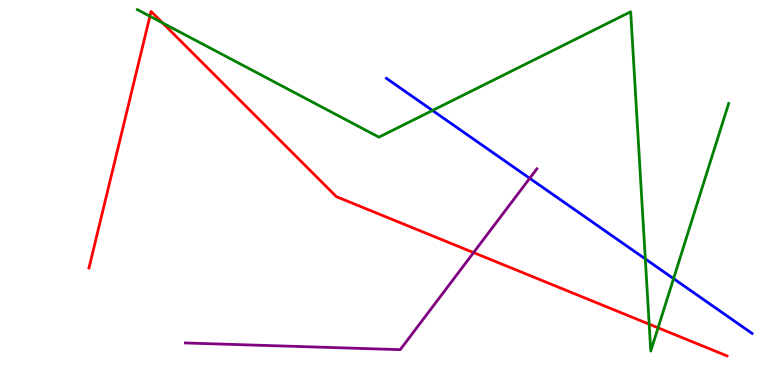[{'lines': ['blue', 'red'], 'intersections': []}, {'lines': ['green', 'red'], 'intersections': [{'x': 1.93, 'y': 9.58}, {'x': 2.1, 'y': 9.41}, {'x': 8.38, 'y': 1.58}, {'x': 8.49, 'y': 1.49}]}, {'lines': ['purple', 'red'], 'intersections': [{'x': 6.11, 'y': 3.44}]}, {'lines': ['blue', 'green'], 'intersections': [{'x': 5.58, 'y': 7.13}, {'x': 8.33, 'y': 3.27}, {'x': 8.69, 'y': 2.76}]}, {'lines': ['blue', 'purple'], 'intersections': [{'x': 6.84, 'y': 5.37}]}, {'lines': ['green', 'purple'], 'intersections': []}]